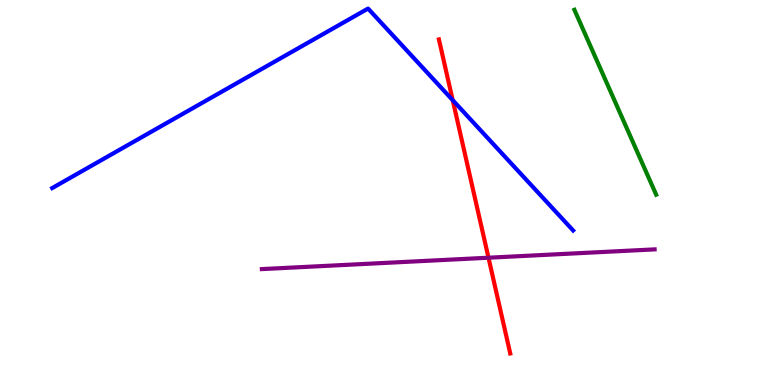[{'lines': ['blue', 'red'], 'intersections': [{'x': 5.84, 'y': 7.4}]}, {'lines': ['green', 'red'], 'intersections': []}, {'lines': ['purple', 'red'], 'intersections': [{'x': 6.3, 'y': 3.31}]}, {'lines': ['blue', 'green'], 'intersections': []}, {'lines': ['blue', 'purple'], 'intersections': []}, {'lines': ['green', 'purple'], 'intersections': []}]